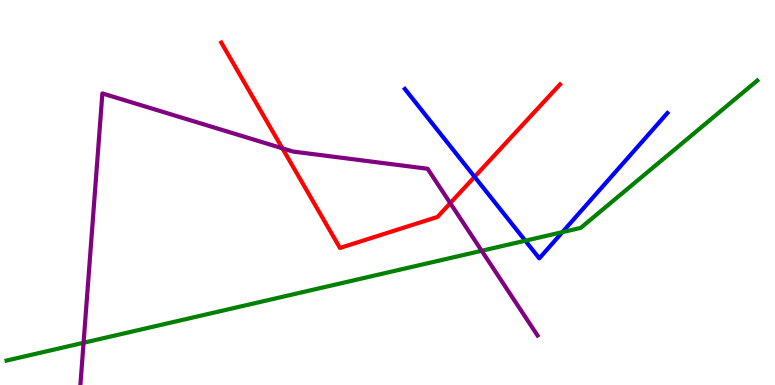[{'lines': ['blue', 'red'], 'intersections': [{'x': 6.12, 'y': 5.41}]}, {'lines': ['green', 'red'], 'intersections': []}, {'lines': ['purple', 'red'], 'intersections': [{'x': 3.64, 'y': 6.15}, {'x': 5.81, 'y': 4.72}]}, {'lines': ['blue', 'green'], 'intersections': [{'x': 6.78, 'y': 3.75}, {'x': 7.26, 'y': 3.97}]}, {'lines': ['blue', 'purple'], 'intersections': []}, {'lines': ['green', 'purple'], 'intersections': [{'x': 1.08, 'y': 1.1}, {'x': 6.22, 'y': 3.49}]}]